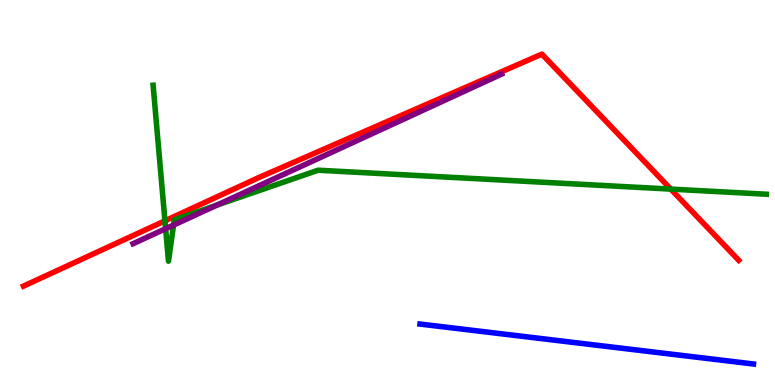[{'lines': ['blue', 'red'], 'intersections': []}, {'lines': ['green', 'red'], 'intersections': [{'x': 2.13, 'y': 4.26}, {'x': 8.66, 'y': 5.09}]}, {'lines': ['purple', 'red'], 'intersections': []}, {'lines': ['blue', 'green'], 'intersections': []}, {'lines': ['blue', 'purple'], 'intersections': []}, {'lines': ['green', 'purple'], 'intersections': [{'x': 2.14, 'y': 4.06}, {'x': 2.24, 'y': 4.15}, {'x': 2.8, 'y': 4.67}]}]